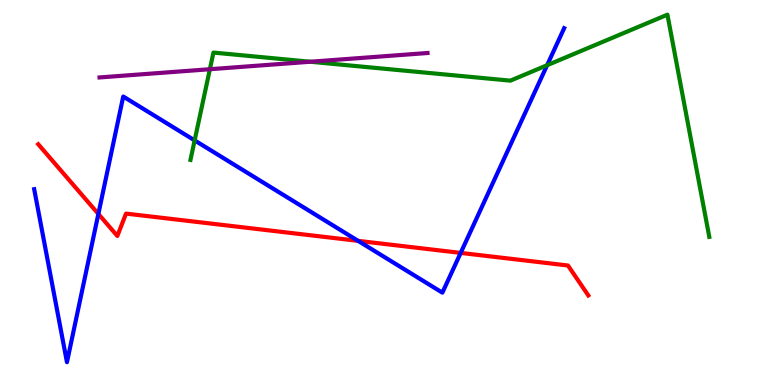[{'lines': ['blue', 'red'], 'intersections': [{'x': 1.27, 'y': 4.44}, {'x': 4.62, 'y': 3.74}, {'x': 5.94, 'y': 3.43}]}, {'lines': ['green', 'red'], 'intersections': []}, {'lines': ['purple', 'red'], 'intersections': []}, {'lines': ['blue', 'green'], 'intersections': [{'x': 2.51, 'y': 6.35}, {'x': 7.06, 'y': 8.31}]}, {'lines': ['blue', 'purple'], 'intersections': []}, {'lines': ['green', 'purple'], 'intersections': [{'x': 2.71, 'y': 8.2}, {'x': 4.0, 'y': 8.4}]}]